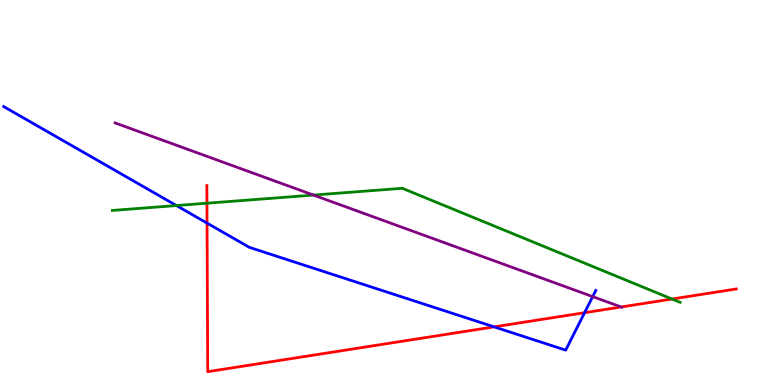[{'lines': ['blue', 'red'], 'intersections': [{'x': 2.67, 'y': 4.21}, {'x': 6.38, 'y': 1.51}, {'x': 7.54, 'y': 1.88}]}, {'lines': ['green', 'red'], 'intersections': [{'x': 2.67, 'y': 4.72}, {'x': 8.67, 'y': 2.23}]}, {'lines': ['purple', 'red'], 'intersections': [{'x': 8.02, 'y': 2.03}]}, {'lines': ['blue', 'green'], 'intersections': [{'x': 2.28, 'y': 4.66}]}, {'lines': ['blue', 'purple'], 'intersections': [{'x': 7.65, 'y': 2.3}]}, {'lines': ['green', 'purple'], 'intersections': [{'x': 4.04, 'y': 4.93}]}]